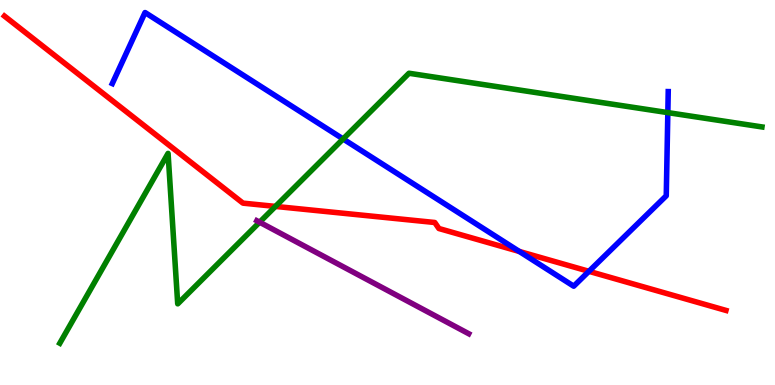[{'lines': ['blue', 'red'], 'intersections': [{'x': 6.7, 'y': 3.47}, {'x': 7.6, 'y': 2.95}]}, {'lines': ['green', 'red'], 'intersections': [{'x': 3.55, 'y': 4.64}]}, {'lines': ['purple', 'red'], 'intersections': []}, {'lines': ['blue', 'green'], 'intersections': [{'x': 4.43, 'y': 6.39}, {'x': 8.62, 'y': 7.07}]}, {'lines': ['blue', 'purple'], 'intersections': []}, {'lines': ['green', 'purple'], 'intersections': [{'x': 3.35, 'y': 4.23}]}]